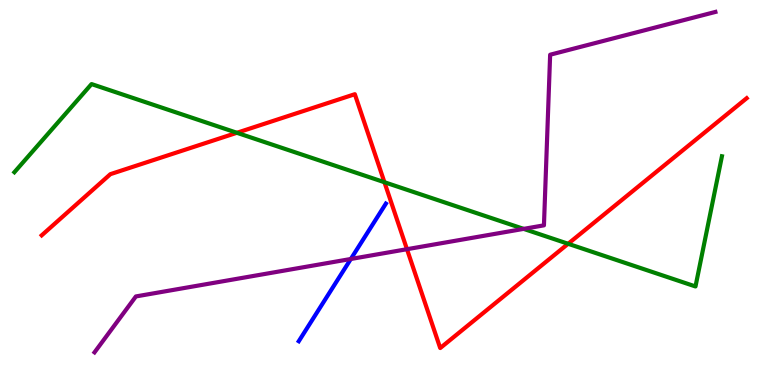[{'lines': ['blue', 'red'], 'intersections': []}, {'lines': ['green', 'red'], 'intersections': [{'x': 3.06, 'y': 6.55}, {'x': 4.96, 'y': 5.27}, {'x': 7.33, 'y': 3.67}]}, {'lines': ['purple', 'red'], 'intersections': [{'x': 5.25, 'y': 3.53}]}, {'lines': ['blue', 'green'], 'intersections': []}, {'lines': ['blue', 'purple'], 'intersections': [{'x': 4.53, 'y': 3.27}]}, {'lines': ['green', 'purple'], 'intersections': [{'x': 6.76, 'y': 4.06}]}]